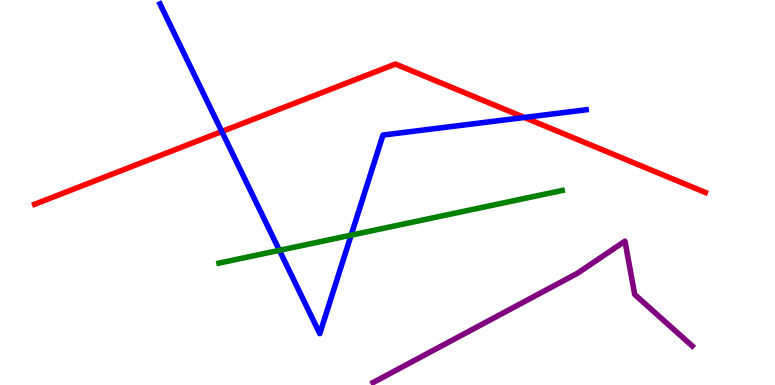[{'lines': ['blue', 'red'], 'intersections': [{'x': 2.86, 'y': 6.58}, {'x': 6.77, 'y': 6.95}]}, {'lines': ['green', 'red'], 'intersections': []}, {'lines': ['purple', 'red'], 'intersections': []}, {'lines': ['blue', 'green'], 'intersections': [{'x': 3.61, 'y': 3.5}, {'x': 4.53, 'y': 3.89}]}, {'lines': ['blue', 'purple'], 'intersections': []}, {'lines': ['green', 'purple'], 'intersections': []}]